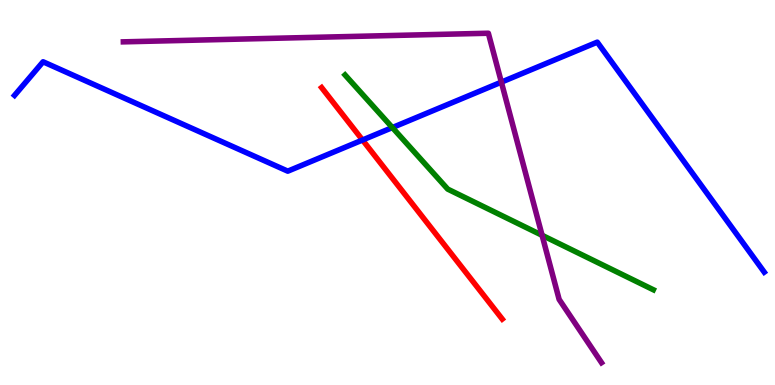[{'lines': ['blue', 'red'], 'intersections': [{'x': 4.68, 'y': 6.36}]}, {'lines': ['green', 'red'], 'intersections': []}, {'lines': ['purple', 'red'], 'intersections': []}, {'lines': ['blue', 'green'], 'intersections': [{'x': 5.06, 'y': 6.69}]}, {'lines': ['blue', 'purple'], 'intersections': [{'x': 6.47, 'y': 7.87}]}, {'lines': ['green', 'purple'], 'intersections': [{'x': 6.99, 'y': 3.89}]}]